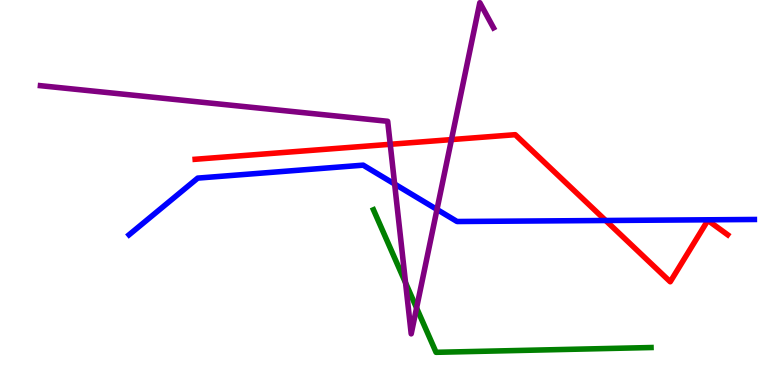[{'lines': ['blue', 'red'], 'intersections': [{'x': 7.82, 'y': 4.27}]}, {'lines': ['green', 'red'], 'intersections': []}, {'lines': ['purple', 'red'], 'intersections': [{'x': 5.04, 'y': 6.25}, {'x': 5.83, 'y': 6.37}]}, {'lines': ['blue', 'green'], 'intersections': []}, {'lines': ['blue', 'purple'], 'intersections': [{'x': 5.09, 'y': 5.22}, {'x': 5.64, 'y': 4.56}]}, {'lines': ['green', 'purple'], 'intersections': [{'x': 5.23, 'y': 2.65}, {'x': 5.38, 'y': 2.0}]}]